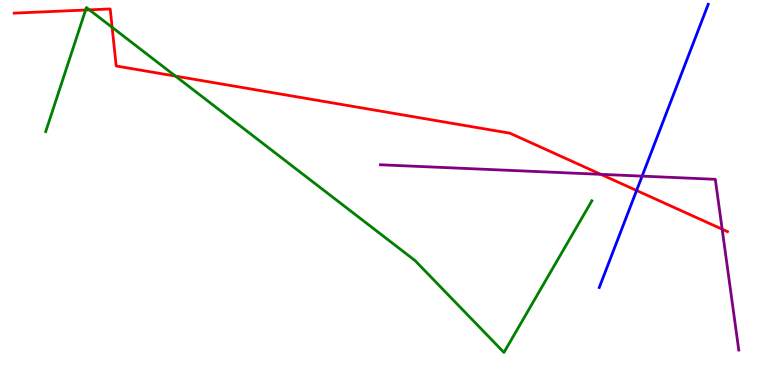[{'lines': ['blue', 'red'], 'intersections': [{'x': 8.21, 'y': 5.05}]}, {'lines': ['green', 'red'], 'intersections': [{'x': 1.1, 'y': 9.74}, {'x': 1.15, 'y': 9.74}, {'x': 1.45, 'y': 9.29}, {'x': 2.26, 'y': 8.02}]}, {'lines': ['purple', 'red'], 'intersections': [{'x': 7.75, 'y': 5.47}, {'x': 9.32, 'y': 4.05}]}, {'lines': ['blue', 'green'], 'intersections': []}, {'lines': ['blue', 'purple'], 'intersections': [{'x': 8.29, 'y': 5.43}]}, {'lines': ['green', 'purple'], 'intersections': []}]